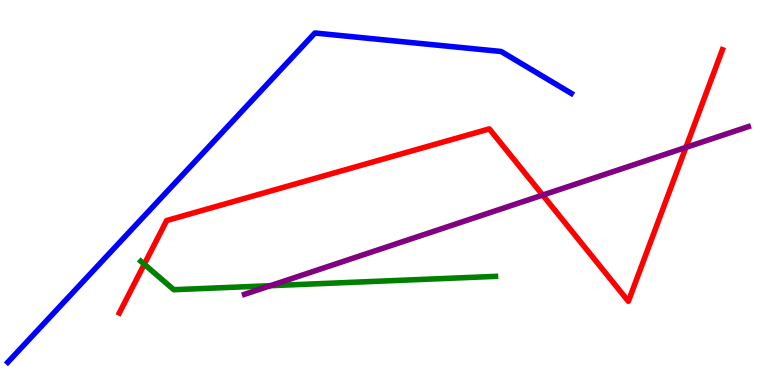[{'lines': ['blue', 'red'], 'intersections': []}, {'lines': ['green', 'red'], 'intersections': [{'x': 1.86, 'y': 3.14}]}, {'lines': ['purple', 'red'], 'intersections': [{'x': 7.0, 'y': 4.93}, {'x': 8.85, 'y': 6.17}]}, {'lines': ['blue', 'green'], 'intersections': []}, {'lines': ['blue', 'purple'], 'intersections': []}, {'lines': ['green', 'purple'], 'intersections': [{'x': 3.49, 'y': 2.58}]}]